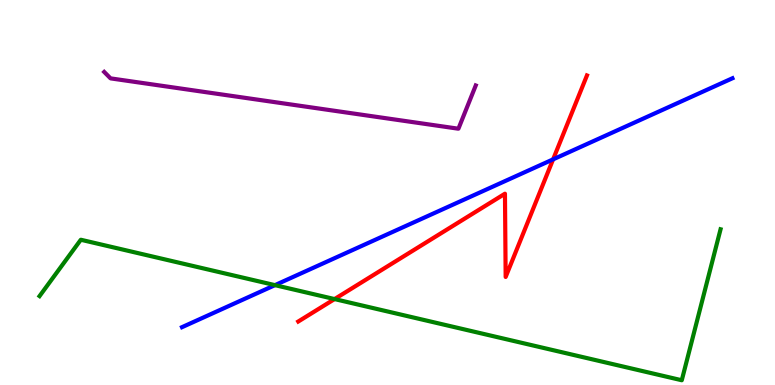[{'lines': ['blue', 'red'], 'intersections': [{'x': 7.14, 'y': 5.86}]}, {'lines': ['green', 'red'], 'intersections': [{'x': 4.32, 'y': 2.23}]}, {'lines': ['purple', 'red'], 'intersections': []}, {'lines': ['blue', 'green'], 'intersections': [{'x': 3.55, 'y': 2.59}]}, {'lines': ['blue', 'purple'], 'intersections': []}, {'lines': ['green', 'purple'], 'intersections': []}]